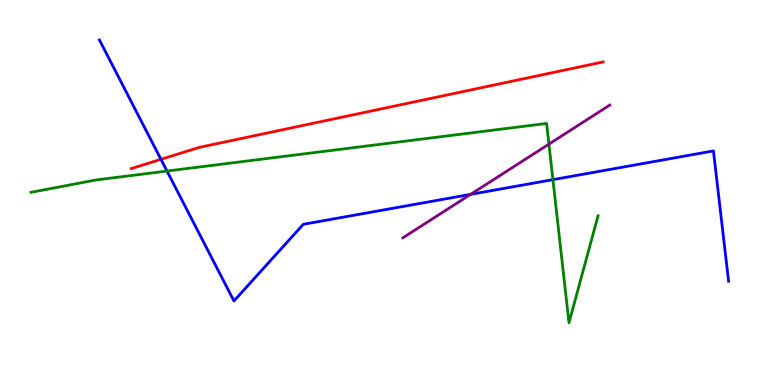[{'lines': ['blue', 'red'], 'intersections': [{'x': 2.08, 'y': 5.86}]}, {'lines': ['green', 'red'], 'intersections': []}, {'lines': ['purple', 'red'], 'intersections': []}, {'lines': ['blue', 'green'], 'intersections': [{'x': 2.15, 'y': 5.56}, {'x': 7.13, 'y': 5.33}]}, {'lines': ['blue', 'purple'], 'intersections': [{'x': 6.07, 'y': 4.95}]}, {'lines': ['green', 'purple'], 'intersections': [{'x': 7.08, 'y': 6.26}]}]